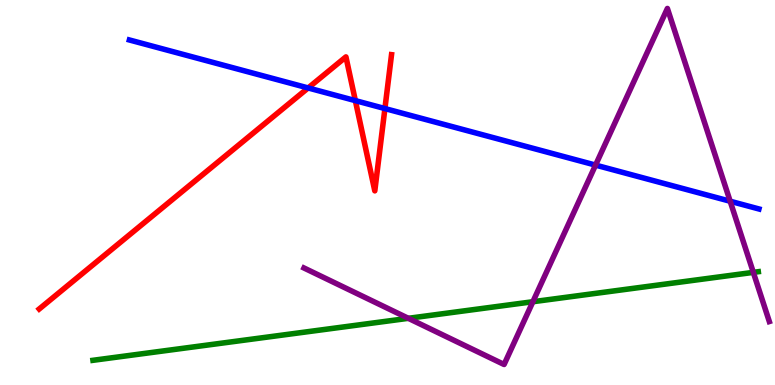[{'lines': ['blue', 'red'], 'intersections': [{'x': 3.98, 'y': 7.72}, {'x': 4.59, 'y': 7.39}, {'x': 4.97, 'y': 7.18}]}, {'lines': ['green', 'red'], 'intersections': []}, {'lines': ['purple', 'red'], 'intersections': []}, {'lines': ['blue', 'green'], 'intersections': []}, {'lines': ['blue', 'purple'], 'intersections': [{'x': 7.68, 'y': 5.71}, {'x': 9.42, 'y': 4.77}]}, {'lines': ['green', 'purple'], 'intersections': [{'x': 5.27, 'y': 1.73}, {'x': 6.88, 'y': 2.16}, {'x': 9.72, 'y': 2.93}]}]